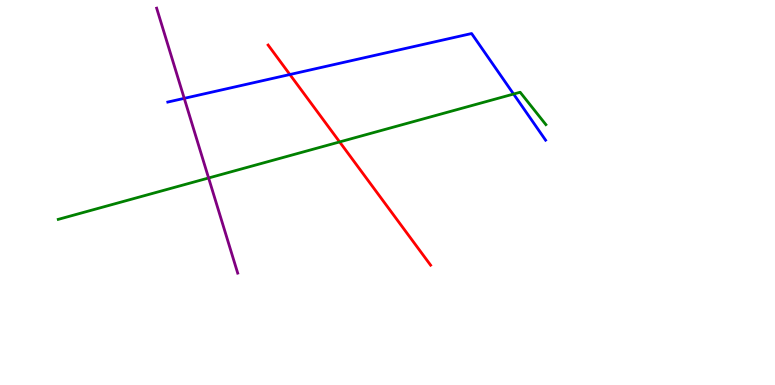[{'lines': ['blue', 'red'], 'intersections': [{'x': 3.74, 'y': 8.06}]}, {'lines': ['green', 'red'], 'intersections': [{'x': 4.38, 'y': 6.31}]}, {'lines': ['purple', 'red'], 'intersections': []}, {'lines': ['blue', 'green'], 'intersections': [{'x': 6.63, 'y': 7.56}]}, {'lines': ['blue', 'purple'], 'intersections': [{'x': 2.38, 'y': 7.45}]}, {'lines': ['green', 'purple'], 'intersections': [{'x': 2.69, 'y': 5.38}]}]